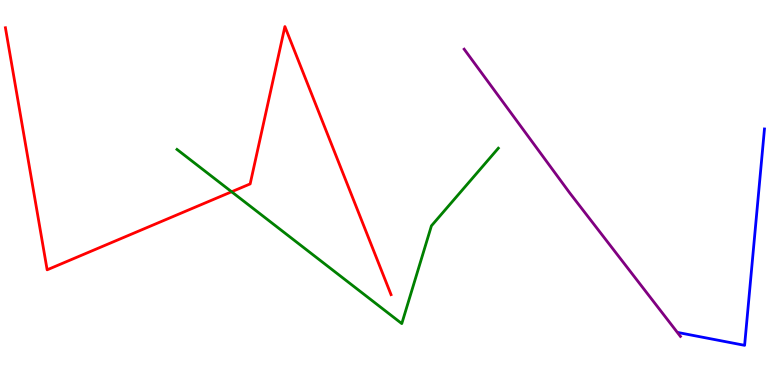[{'lines': ['blue', 'red'], 'intersections': []}, {'lines': ['green', 'red'], 'intersections': [{'x': 2.99, 'y': 5.02}]}, {'lines': ['purple', 'red'], 'intersections': []}, {'lines': ['blue', 'green'], 'intersections': []}, {'lines': ['blue', 'purple'], 'intersections': []}, {'lines': ['green', 'purple'], 'intersections': []}]